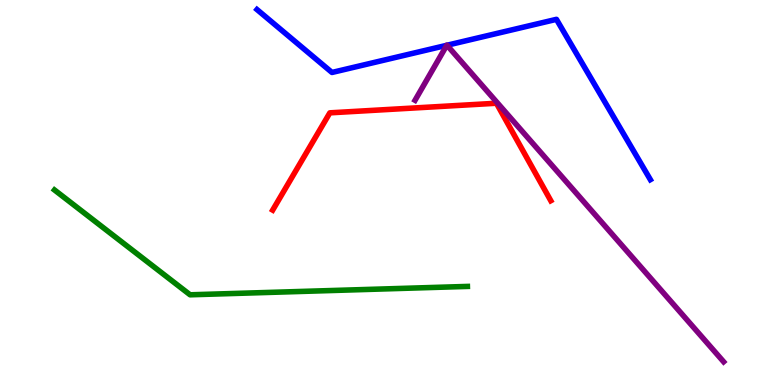[{'lines': ['blue', 'red'], 'intersections': []}, {'lines': ['green', 'red'], 'intersections': []}, {'lines': ['purple', 'red'], 'intersections': []}, {'lines': ['blue', 'green'], 'intersections': []}, {'lines': ['blue', 'purple'], 'intersections': [{'x': 5.76, 'y': 8.82}, {'x': 5.77, 'y': 8.82}]}, {'lines': ['green', 'purple'], 'intersections': []}]